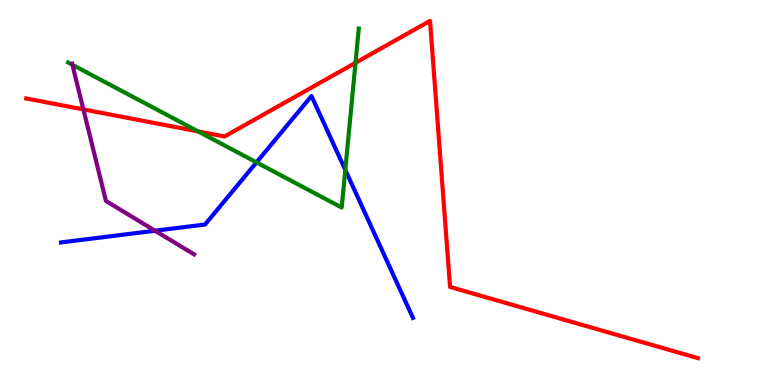[{'lines': ['blue', 'red'], 'intersections': []}, {'lines': ['green', 'red'], 'intersections': [{'x': 2.56, 'y': 6.59}, {'x': 4.59, 'y': 8.37}]}, {'lines': ['purple', 'red'], 'intersections': [{'x': 1.08, 'y': 7.16}]}, {'lines': ['blue', 'green'], 'intersections': [{'x': 3.31, 'y': 5.78}, {'x': 4.46, 'y': 5.59}]}, {'lines': ['blue', 'purple'], 'intersections': [{'x': 2.0, 'y': 4.01}]}, {'lines': ['green', 'purple'], 'intersections': [{'x': 0.934, 'y': 8.32}]}]